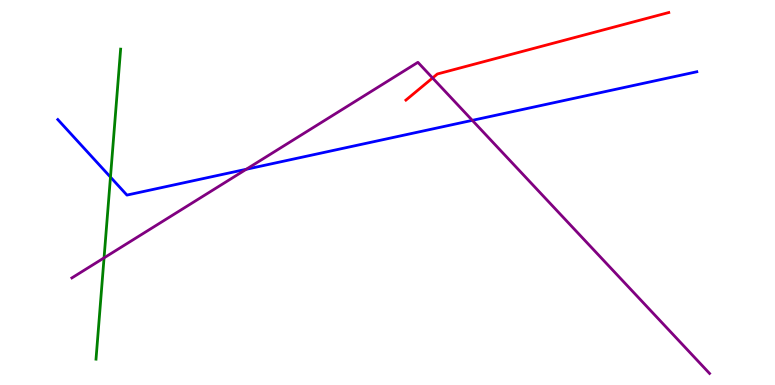[{'lines': ['blue', 'red'], 'intersections': []}, {'lines': ['green', 'red'], 'intersections': []}, {'lines': ['purple', 'red'], 'intersections': [{'x': 5.58, 'y': 7.97}]}, {'lines': ['blue', 'green'], 'intersections': [{'x': 1.43, 'y': 5.4}]}, {'lines': ['blue', 'purple'], 'intersections': [{'x': 3.18, 'y': 5.6}, {'x': 6.09, 'y': 6.87}]}, {'lines': ['green', 'purple'], 'intersections': [{'x': 1.34, 'y': 3.3}]}]